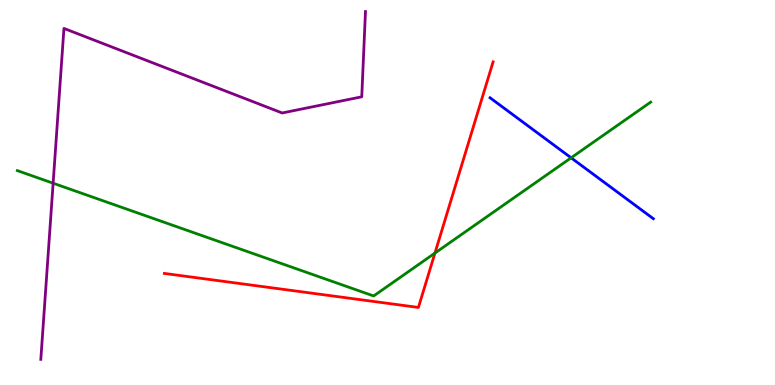[{'lines': ['blue', 'red'], 'intersections': []}, {'lines': ['green', 'red'], 'intersections': [{'x': 5.61, 'y': 3.43}]}, {'lines': ['purple', 'red'], 'intersections': []}, {'lines': ['blue', 'green'], 'intersections': [{'x': 7.37, 'y': 5.9}]}, {'lines': ['blue', 'purple'], 'intersections': []}, {'lines': ['green', 'purple'], 'intersections': [{'x': 0.686, 'y': 5.24}]}]